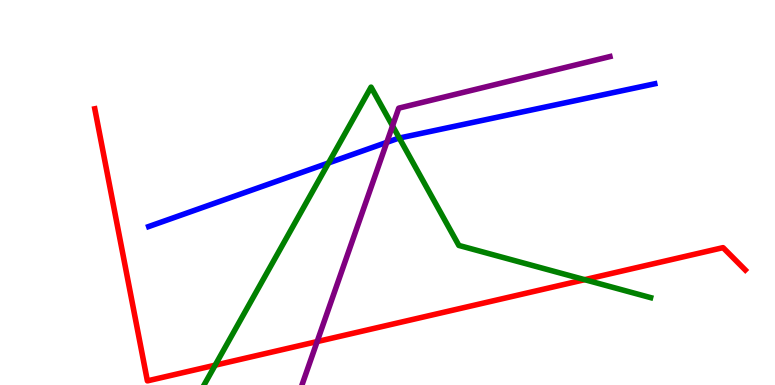[{'lines': ['blue', 'red'], 'intersections': []}, {'lines': ['green', 'red'], 'intersections': [{'x': 2.78, 'y': 0.515}, {'x': 7.54, 'y': 2.74}]}, {'lines': ['purple', 'red'], 'intersections': [{'x': 4.09, 'y': 1.13}]}, {'lines': ['blue', 'green'], 'intersections': [{'x': 4.24, 'y': 5.77}, {'x': 5.15, 'y': 6.41}]}, {'lines': ['blue', 'purple'], 'intersections': [{'x': 4.99, 'y': 6.3}]}, {'lines': ['green', 'purple'], 'intersections': [{'x': 5.07, 'y': 6.73}]}]